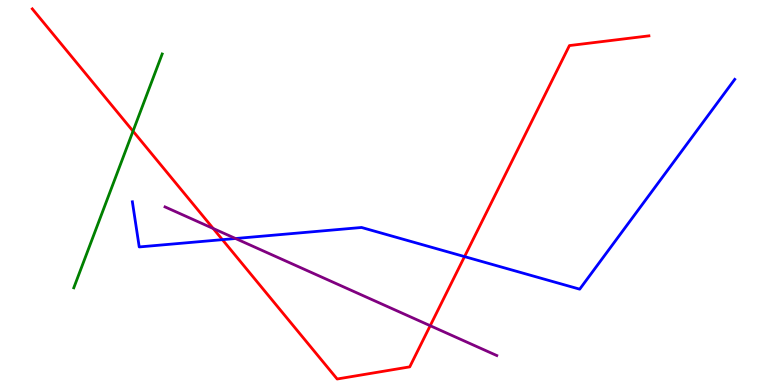[{'lines': ['blue', 'red'], 'intersections': [{'x': 2.87, 'y': 3.78}, {'x': 5.99, 'y': 3.33}]}, {'lines': ['green', 'red'], 'intersections': [{'x': 1.72, 'y': 6.59}]}, {'lines': ['purple', 'red'], 'intersections': [{'x': 2.75, 'y': 4.06}, {'x': 5.55, 'y': 1.54}]}, {'lines': ['blue', 'green'], 'intersections': []}, {'lines': ['blue', 'purple'], 'intersections': [{'x': 3.04, 'y': 3.8}]}, {'lines': ['green', 'purple'], 'intersections': []}]